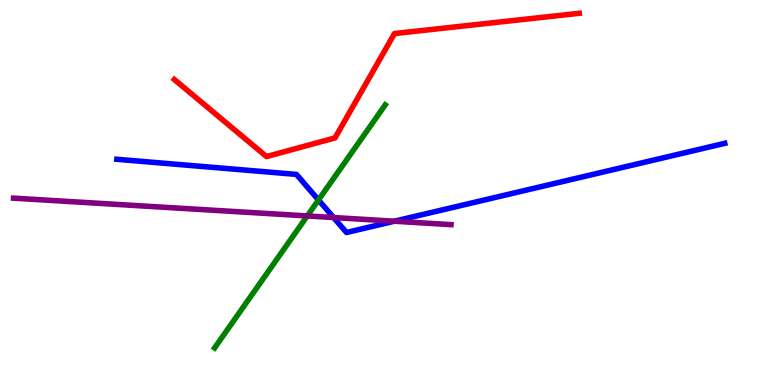[{'lines': ['blue', 'red'], 'intersections': []}, {'lines': ['green', 'red'], 'intersections': []}, {'lines': ['purple', 'red'], 'intersections': []}, {'lines': ['blue', 'green'], 'intersections': [{'x': 4.11, 'y': 4.81}]}, {'lines': ['blue', 'purple'], 'intersections': [{'x': 4.3, 'y': 4.35}, {'x': 5.09, 'y': 4.25}]}, {'lines': ['green', 'purple'], 'intersections': [{'x': 3.96, 'y': 4.39}]}]